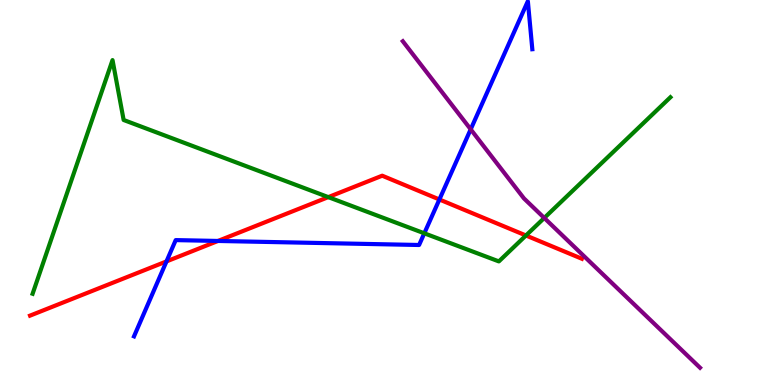[{'lines': ['blue', 'red'], 'intersections': [{'x': 2.15, 'y': 3.21}, {'x': 2.81, 'y': 3.74}, {'x': 5.67, 'y': 4.82}]}, {'lines': ['green', 'red'], 'intersections': [{'x': 4.24, 'y': 4.88}, {'x': 6.79, 'y': 3.88}]}, {'lines': ['purple', 'red'], 'intersections': []}, {'lines': ['blue', 'green'], 'intersections': [{'x': 5.47, 'y': 3.94}]}, {'lines': ['blue', 'purple'], 'intersections': [{'x': 6.07, 'y': 6.64}]}, {'lines': ['green', 'purple'], 'intersections': [{'x': 7.02, 'y': 4.34}]}]